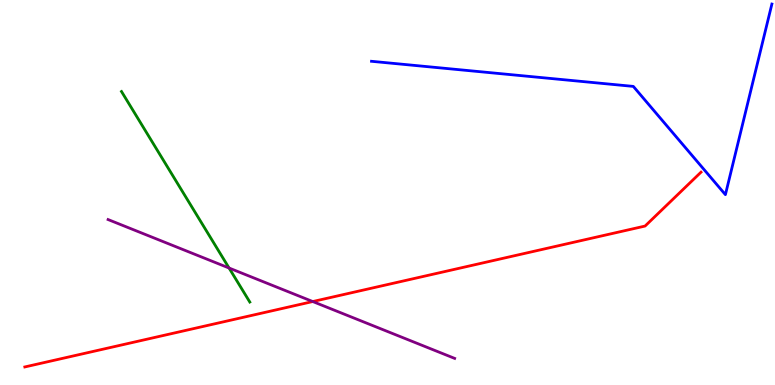[{'lines': ['blue', 'red'], 'intersections': []}, {'lines': ['green', 'red'], 'intersections': []}, {'lines': ['purple', 'red'], 'intersections': [{'x': 4.04, 'y': 2.17}]}, {'lines': ['blue', 'green'], 'intersections': []}, {'lines': ['blue', 'purple'], 'intersections': []}, {'lines': ['green', 'purple'], 'intersections': [{'x': 2.96, 'y': 3.04}]}]